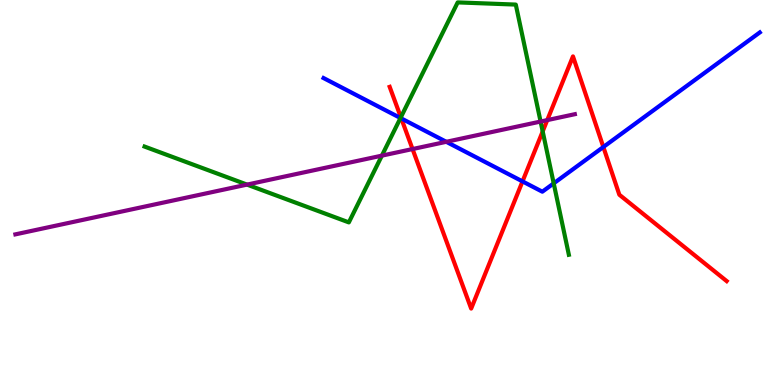[{'lines': ['blue', 'red'], 'intersections': [{'x': 5.18, 'y': 6.92}, {'x': 6.74, 'y': 5.29}, {'x': 7.79, 'y': 6.18}]}, {'lines': ['green', 'red'], 'intersections': [{'x': 5.17, 'y': 6.95}, {'x': 7.0, 'y': 6.59}]}, {'lines': ['purple', 'red'], 'intersections': [{'x': 5.32, 'y': 6.13}, {'x': 7.06, 'y': 6.88}]}, {'lines': ['blue', 'green'], 'intersections': [{'x': 5.17, 'y': 6.93}, {'x': 7.14, 'y': 5.24}]}, {'lines': ['blue', 'purple'], 'intersections': [{'x': 5.76, 'y': 6.32}]}, {'lines': ['green', 'purple'], 'intersections': [{'x': 3.19, 'y': 5.21}, {'x': 4.93, 'y': 5.96}, {'x': 6.98, 'y': 6.84}]}]